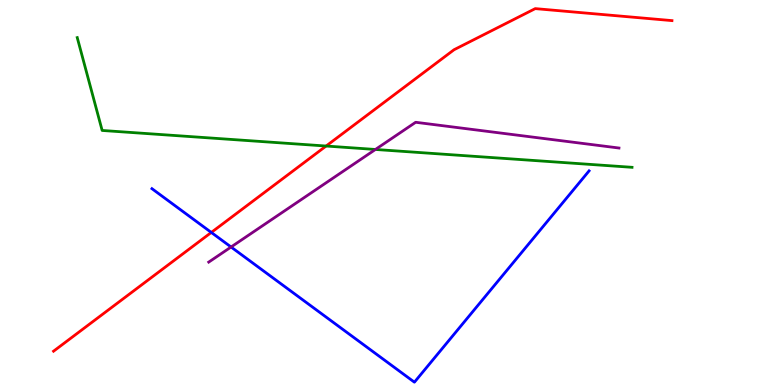[{'lines': ['blue', 'red'], 'intersections': [{'x': 2.73, 'y': 3.96}]}, {'lines': ['green', 'red'], 'intersections': [{'x': 4.21, 'y': 6.21}]}, {'lines': ['purple', 'red'], 'intersections': []}, {'lines': ['blue', 'green'], 'intersections': []}, {'lines': ['blue', 'purple'], 'intersections': [{'x': 2.98, 'y': 3.58}]}, {'lines': ['green', 'purple'], 'intersections': [{'x': 4.84, 'y': 6.12}]}]